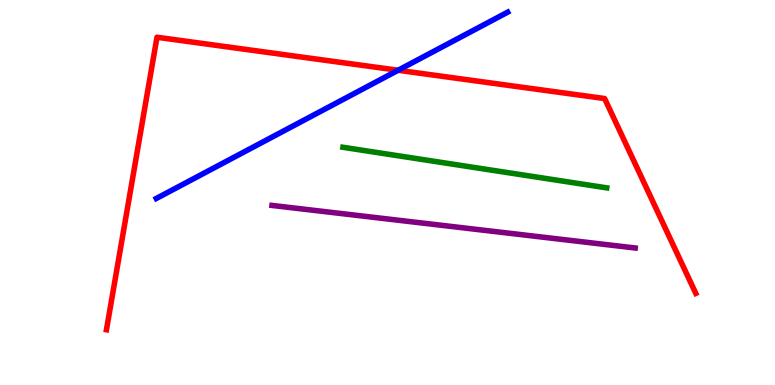[{'lines': ['blue', 'red'], 'intersections': [{'x': 5.14, 'y': 8.18}]}, {'lines': ['green', 'red'], 'intersections': []}, {'lines': ['purple', 'red'], 'intersections': []}, {'lines': ['blue', 'green'], 'intersections': []}, {'lines': ['blue', 'purple'], 'intersections': []}, {'lines': ['green', 'purple'], 'intersections': []}]